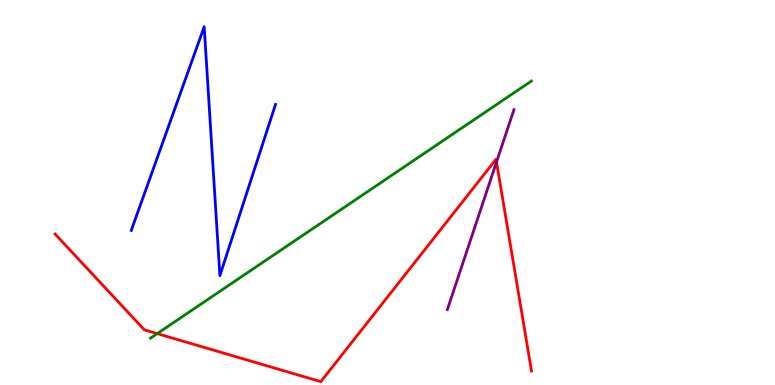[{'lines': ['blue', 'red'], 'intersections': []}, {'lines': ['green', 'red'], 'intersections': [{'x': 2.03, 'y': 1.33}]}, {'lines': ['purple', 'red'], 'intersections': [{'x': 6.41, 'y': 5.79}]}, {'lines': ['blue', 'green'], 'intersections': []}, {'lines': ['blue', 'purple'], 'intersections': []}, {'lines': ['green', 'purple'], 'intersections': []}]